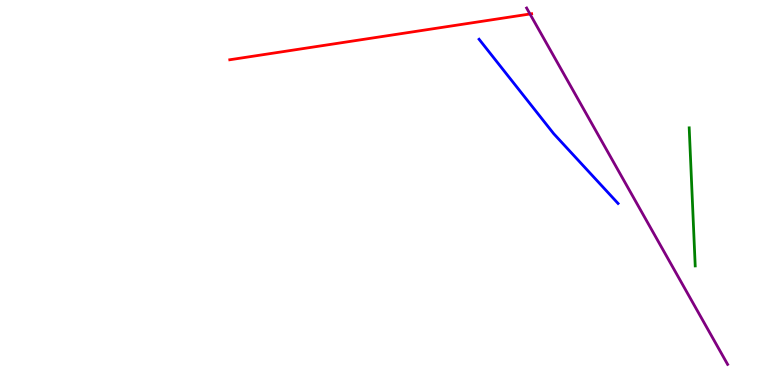[{'lines': ['blue', 'red'], 'intersections': []}, {'lines': ['green', 'red'], 'intersections': []}, {'lines': ['purple', 'red'], 'intersections': [{'x': 6.84, 'y': 9.64}]}, {'lines': ['blue', 'green'], 'intersections': []}, {'lines': ['blue', 'purple'], 'intersections': []}, {'lines': ['green', 'purple'], 'intersections': []}]